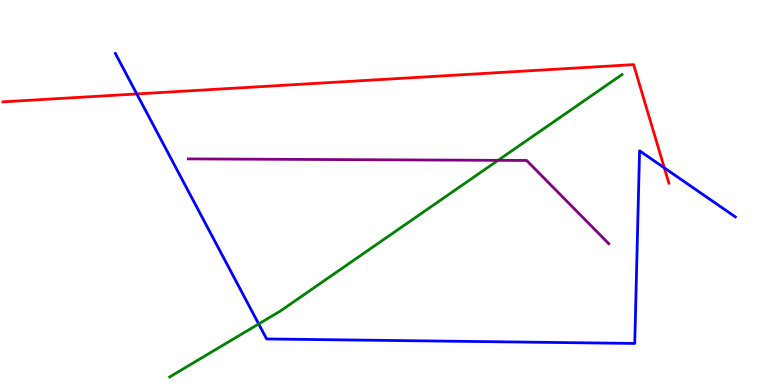[{'lines': ['blue', 'red'], 'intersections': [{'x': 1.77, 'y': 7.56}, {'x': 8.57, 'y': 5.64}]}, {'lines': ['green', 'red'], 'intersections': []}, {'lines': ['purple', 'red'], 'intersections': []}, {'lines': ['blue', 'green'], 'intersections': [{'x': 3.34, 'y': 1.59}]}, {'lines': ['blue', 'purple'], 'intersections': []}, {'lines': ['green', 'purple'], 'intersections': [{'x': 6.43, 'y': 5.84}]}]